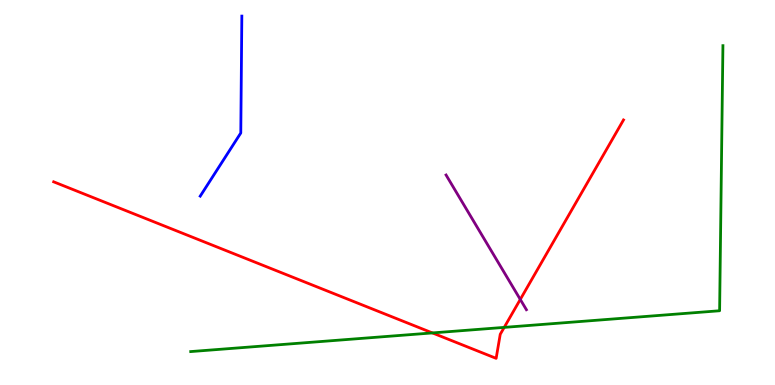[{'lines': ['blue', 'red'], 'intersections': []}, {'lines': ['green', 'red'], 'intersections': [{'x': 5.58, 'y': 1.35}, {'x': 6.51, 'y': 1.5}]}, {'lines': ['purple', 'red'], 'intersections': [{'x': 6.71, 'y': 2.22}]}, {'lines': ['blue', 'green'], 'intersections': []}, {'lines': ['blue', 'purple'], 'intersections': []}, {'lines': ['green', 'purple'], 'intersections': []}]